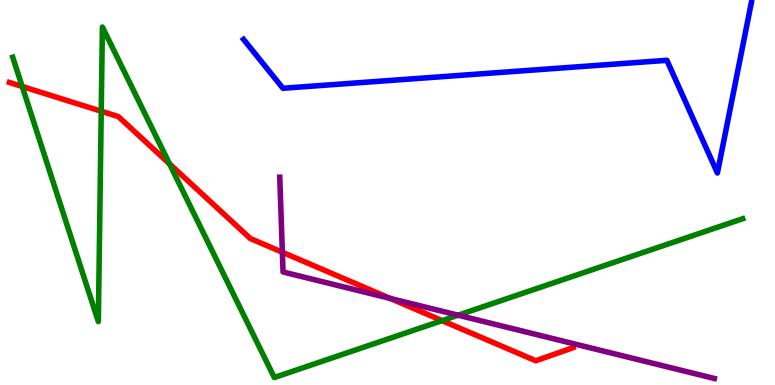[{'lines': ['blue', 'red'], 'intersections': []}, {'lines': ['green', 'red'], 'intersections': [{'x': 0.287, 'y': 7.75}, {'x': 1.31, 'y': 7.11}, {'x': 2.19, 'y': 5.74}, {'x': 5.7, 'y': 1.67}]}, {'lines': ['purple', 'red'], 'intersections': [{'x': 3.64, 'y': 3.45}, {'x': 5.03, 'y': 2.25}]}, {'lines': ['blue', 'green'], 'intersections': []}, {'lines': ['blue', 'purple'], 'intersections': []}, {'lines': ['green', 'purple'], 'intersections': [{'x': 5.91, 'y': 1.81}]}]